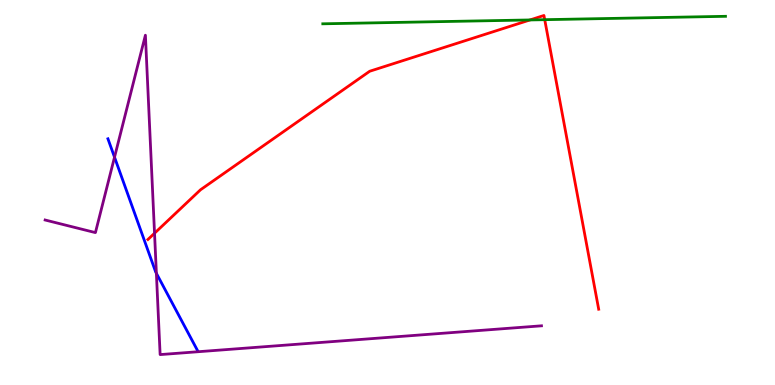[{'lines': ['blue', 'red'], 'intersections': []}, {'lines': ['green', 'red'], 'intersections': [{'x': 6.84, 'y': 9.48}, {'x': 7.03, 'y': 9.49}]}, {'lines': ['purple', 'red'], 'intersections': [{'x': 1.99, 'y': 3.94}]}, {'lines': ['blue', 'green'], 'intersections': []}, {'lines': ['blue', 'purple'], 'intersections': [{'x': 1.48, 'y': 5.92}, {'x': 2.02, 'y': 2.9}]}, {'lines': ['green', 'purple'], 'intersections': []}]